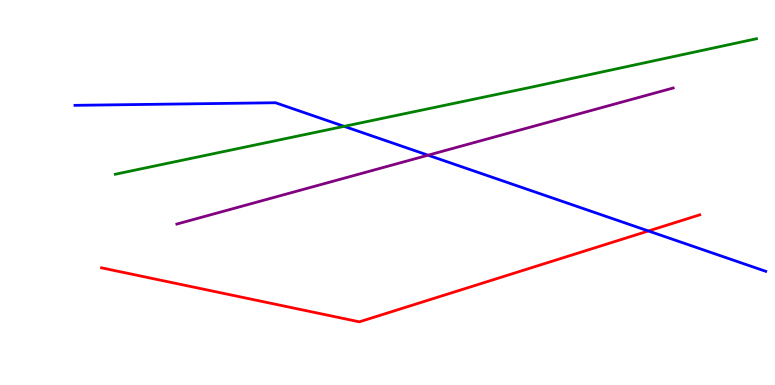[{'lines': ['blue', 'red'], 'intersections': [{'x': 8.37, 'y': 4.0}]}, {'lines': ['green', 'red'], 'intersections': []}, {'lines': ['purple', 'red'], 'intersections': []}, {'lines': ['blue', 'green'], 'intersections': [{'x': 4.44, 'y': 6.72}]}, {'lines': ['blue', 'purple'], 'intersections': [{'x': 5.52, 'y': 5.97}]}, {'lines': ['green', 'purple'], 'intersections': []}]